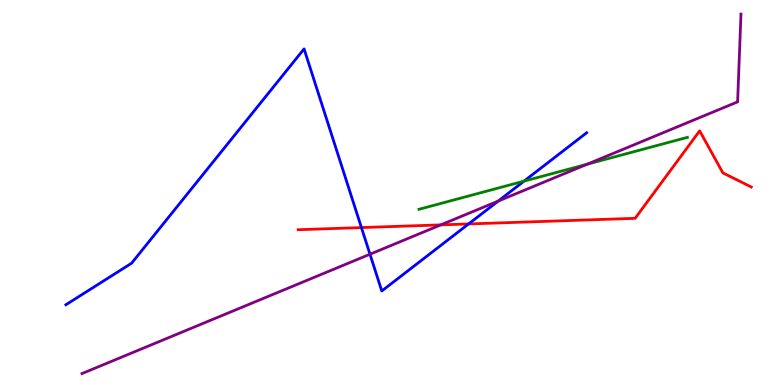[{'lines': ['blue', 'red'], 'intersections': [{'x': 4.66, 'y': 4.09}, {'x': 6.05, 'y': 4.18}]}, {'lines': ['green', 'red'], 'intersections': []}, {'lines': ['purple', 'red'], 'intersections': [{'x': 5.69, 'y': 4.16}]}, {'lines': ['blue', 'green'], 'intersections': [{'x': 6.76, 'y': 5.29}]}, {'lines': ['blue', 'purple'], 'intersections': [{'x': 4.77, 'y': 3.4}, {'x': 6.43, 'y': 4.78}]}, {'lines': ['green', 'purple'], 'intersections': [{'x': 7.58, 'y': 5.73}]}]